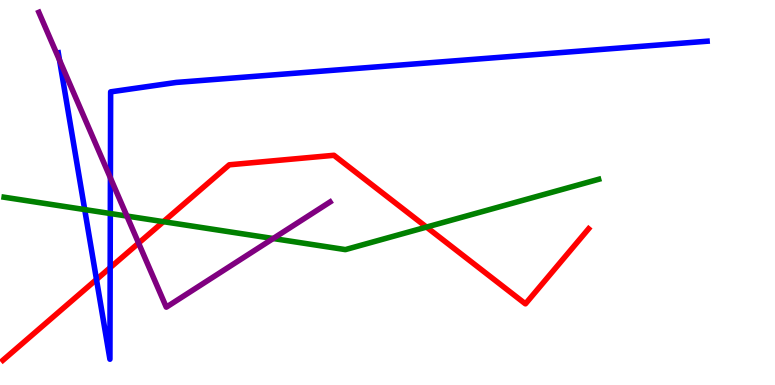[{'lines': ['blue', 'red'], 'intersections': [{'x': 1.24, 'y': 2.74}, {'x': 1.42, 'y': 3.05}]}, {'lines': ['green', 'red'], 'intersections': [{'x': 2.11, 'y': 4.24}, {'x': 5.5, 'y': 4.1}]}, {'lines': ['purple', 'red'], 'intersections': [{'x': 1.79, 'y': 3.69}]}, {'lines': ['blue', 'green'], 'intersections': [{'x': 1.09, 'y': 4.56}, {'x': 1.42, 'y': 4.45}]}, {'lines': ['blue', 'purple'], 'intersections': [{'x': 0.768, 'y': 8.44}, {'x': 1.42, 'y': 5.38}]}, {'lines': ['green', 'purple'], 'intersections': [{'x': 1.64, 'y': 4.39}, {'x': 3.52, 'y': 3.8}]}]